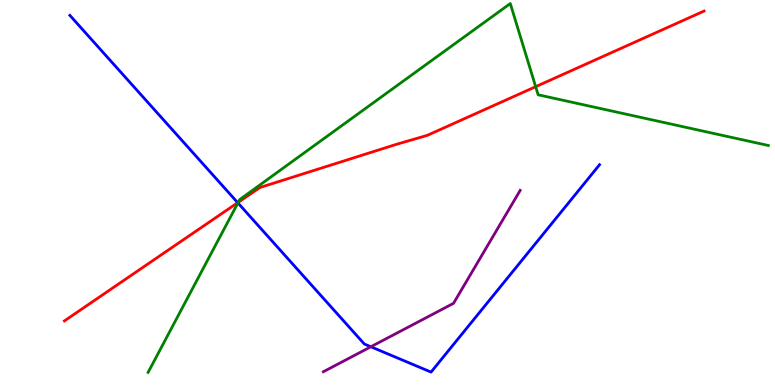[{'lines': ['blue', 'red'], 'intersections': [{'x': 3.07, 'y': 4.74}]}, {'lines': ['green', 'red'], 'intersections': [{'x': 3.07, 'y': 4.75}, {'x': 6.91, 'y': 7.75}]}, {'lines': ['purple', 'red'], 'intersections': []}, {'lines': ['blue', 'green'], 'intersections': [{'x': 3.07, 'y': 4.73}]}, {'lines': ['blue', 'purple'], 'intersections': [{'x': 4.79, 'y': 0.993}]}, {'lines': ['green', 'purple'], 'intersections': []}]